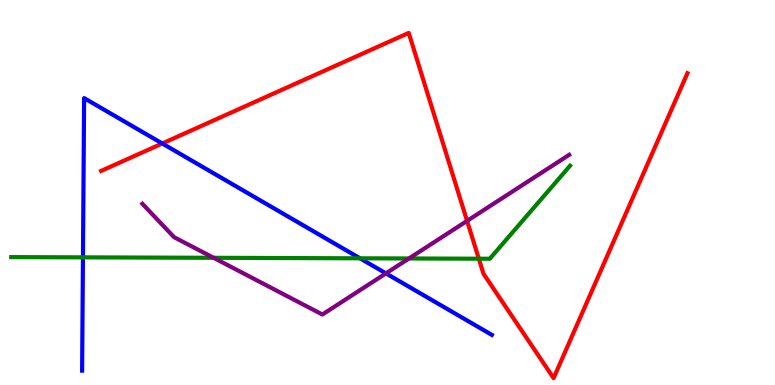[{'lines': ['blue', 'red'], 'intersections': [{'x': 2.09, 'y': 6.27}]}, {'lines': ['green', 'red'], 'intersections': [{'x': 6.18, 'y': 3.28}]}, {'lines': ['purple', 'red'], 'intersections': [{'x': 6.03, 'y': 4.26}]}, {'lines': ['blue', 'green'], 'intersections': [{'x': 1.07, 'y': 3.32}, {'x': 4.64, 'y': 3.29}]}, {'lines': ['blue', 'purple'], 'intersections': [{'x': 4.98, 'y': 2.9}]}, {'lines': ['green', 'purple'], 'intersections': [{'x': 2.76, 'y': 3.3}, {'x': 5.28, 'y': 3.29}]}]